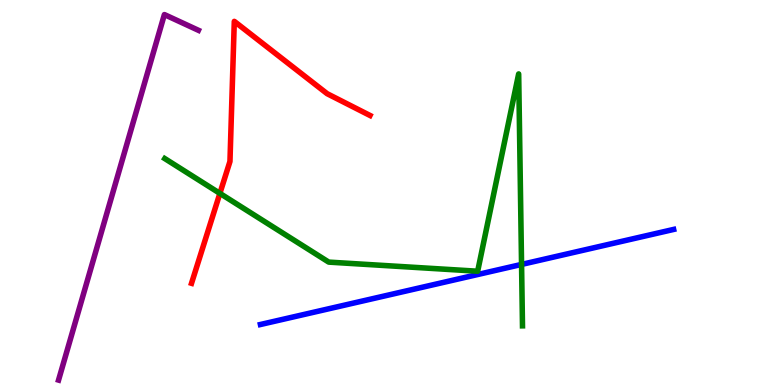[{'lines': ['blue', 'red'], 'intersections': []}, {'lines': ['green', 'red'], 'intersections': [{'x': 2.84, 'y': 4.98}]}, {'lines': ['purple', 'red'], 'intersections': []}, {'lines': ['blue', 'green'], 'intersections': [{'x': 6.73, 'y': 3.13}]}, {'lines': ['blue', 'purple'], 'intersections': []}, {'lines': ['green', 'purple'], 'intersections': []}]